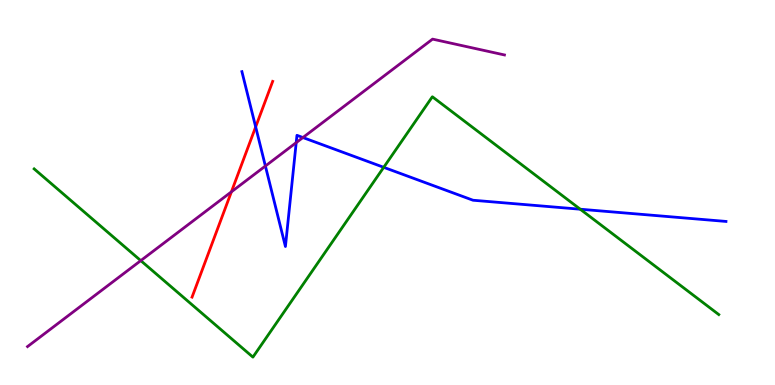[{'lines': ['blue', 'red'], 'intersections': [{'x': 3.3, 'y': 6.7}]}, {'lines': ['green', 'red'], 'intersections': []}, {'lines': ['purple', 'red'], 'intersections': [{'x': 2.99, 'y': 5.02}]}, {'lines': ['blue', 'green'], 'intersections': [{'x': 4.95, 'y': 5.65}, {'x': 7.49, 'y': 4.57}]}, {'lines': ['blue', 'purple'], 'intersections': [{'x': 3.42, 'y': 5.69}, {'x': 3.82, 'y': 6.3}, {'x': 3.91, 'y': 6.43}]}, {'lines': ['green', 'purple'], 'intersections': [{'x': 1.82, 'y': 3.23}]}]